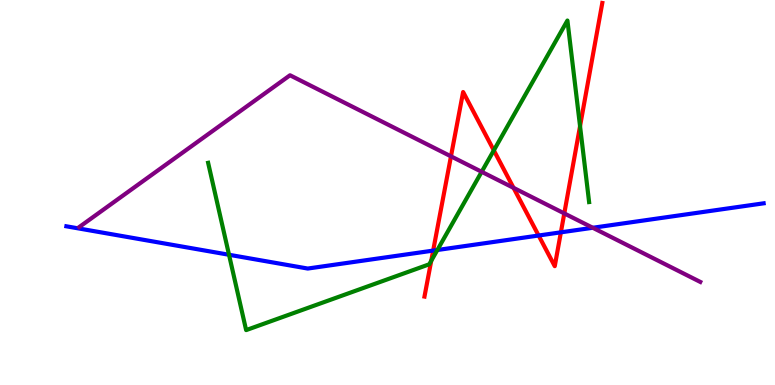[{'lines': ['blue', 'red'], 'intersections': [{'x': 5.59, 'y': 3.49}, {'x': 6.95, 'y': 3.88}, {'x': 7.24, 'y': 3.97}]}, {'lines': ['green', 'red'], 'intersections': [{'x': 5.56, 'y': 3.23}, {'x': 6.37, 'y': 6.09}, {'x': 7.48, 'y': 6.72}]}, {'lines': ['purple', 'red'], 'intersections': [{'x': 5.82, 'y': 5.94}, {'x': 6.63, 'y': 5.12}, {'x': 7.28, 'y': 4.46}]}, {'lines': ['blue', 'green'], 'intersections': [{'x': 2.96, 'y': 3.38}, {'x': 5.64, 'y': 3.51}]}, {'lines': ['blue', 'purple'], 'intersections': [{'x': 7.65, 'y': 4.08}]}, {'lines': ['green', 'purple'], 'intersections': [{'x': 6.22, 'y': 5.54}]}]